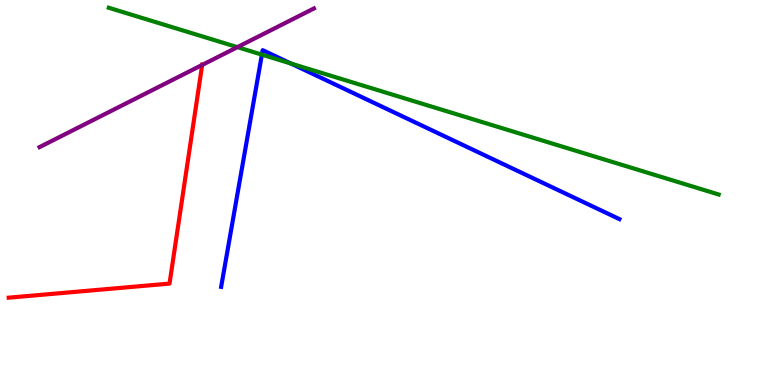[{'lines': ['blue', 'red'], 'intersections': []}, {'lines': ['green', 'red'], 'intersections': []}, {'lines': ['purple', 'red'], 'intersections': [{'x': 2.61, 'y': 8.31}]}, {'lines': ['blue', 'green'], 'intersections': [{'x': 3.38, 'y': 8.58}, {'x': 3.75, 'y': 8.35}]}, {'lines': ['blue', 'purple'], 'intersections': []}, {'lines': ['green', 'purple'], 'intersections': [{'x': 3.06, 'y': 8.78}]}]